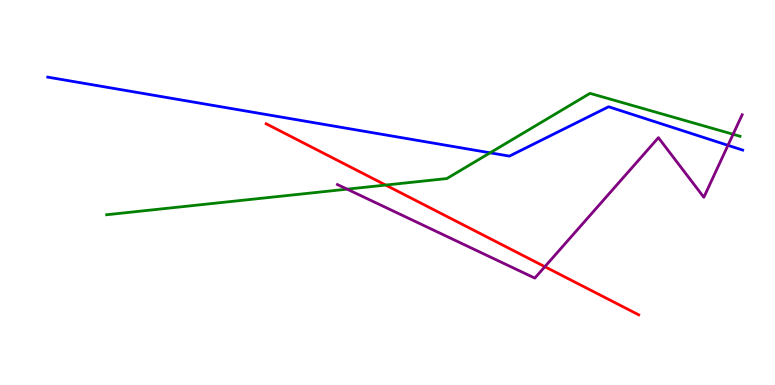[{'lines': ['blue', 'red'], 'intersections': []}, {'lines': ['green', 'red'], 'intersections': [{'x': 4.98, 'y': 5.19}]}, {'lines': ['purple', 'red'], 'intersections': [{'x': 7.03, 'y': 3.07}]}, {'lines': ['blue', 'green'], 'intersections': [{'x': 6.32, 'y': 6.03}]}, {'lines': ['blue', 'purple'], 'intersections': [{'x': 9.39, 'y': 6.23}]}, {'lines': ['green', 'purple'], 'intersections': [{'x': 4.48, 'y': 5.09}, {'x': 9.46, 'y': 6.51}]}]